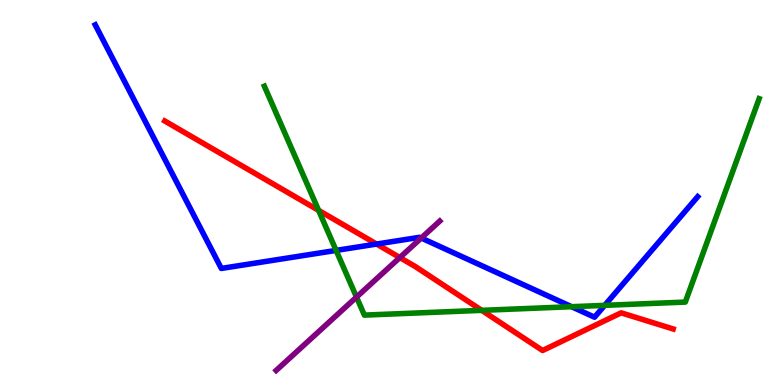[{'lines': ['blue', 'red'], 'intersections': [{'x': 4.86, 'y': 3.66}]}, {'lines': ['green', 'red'], 'intersections': [{'x': 4.11, 'y': 4.54}, {'x': 6.22, 'y': 1.94}]}, {'lines': ['purple', 'red'], 'intersections': [{'x': 5.16, 'y': 3.31}]}, {'lines': ['blue', 'green'], 'intersections': [{'x': 4.34, 'y': 3.5}, {'x': 7.37, 'y': 2.03}, {'x': 7.8, 'y': 2.07}]}, {'lines': ['blue', 'purple'], 'intersections': [{'x': 5.44, 'y': 3.82}]}, {'lines': ['green', 'purple'], 'intersections': [{'x': 4.6, 'y': 2.28}]}]